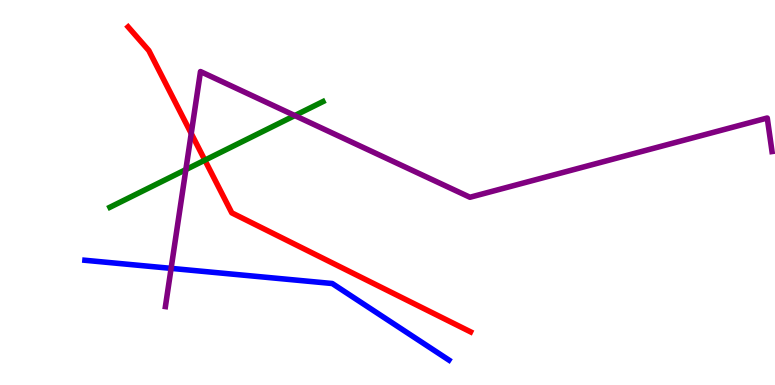[{'lines': ['blue', 'red'], 'intersections': []}, {'lines': ['green', 'red'], 'intersections': [{'x': 2.64, 'y': 5.84}]}, {'lines': ['purple', 'red'], 'intersections': [{'x': 2.47, 'y': 6.53}]}, {'lines': ['blue', 'green'], 'intersections': []}, {'lines': ['blue', 'purple'], 'intersections': [{'x': 2.21, 'y': 3.03}]}, {'lines': ['green', 'purple'], 'intersections': [{'x': 2.4, 'y': 5.59}, {'x': 3.8, 'y': 7.0}]}]